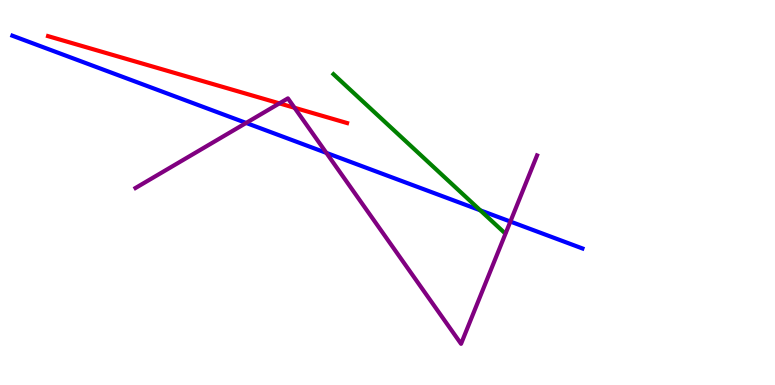[{'lines': ['blue', 'red'], 'intersections': []}, {'lines': ['green', 'red'], 'intersections': []}, {'lines': ['purple', 'red'], 'intersections': [{'x': 3.61, 'y': 7.31}, {'x': 3.8, 'y': 7.2}]}, {'lines': ['blue', 'green'], 'intersections': [{'x': 6.2, 'y': 4.54}]}, {'lines': ['blue', 'purple'], 'intersections': [{'x': 3.18, 'y': 6.81}, {'x': 4.21, 'y': 6.03}, {'x': 6.59, 'y': 4.25}]}, {'lines': ['green', 'purple'], 'intersections': []}]